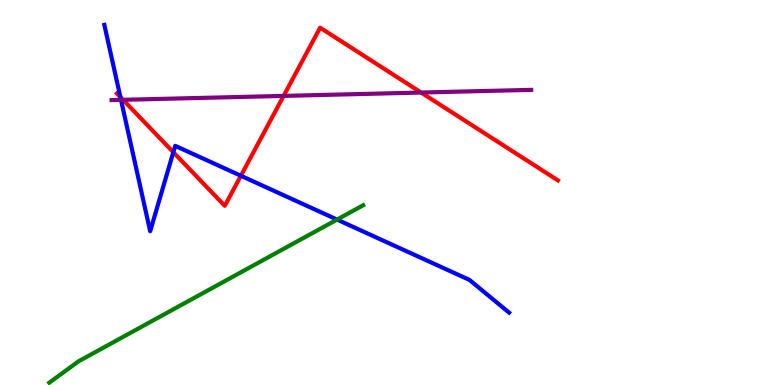[{'lines': ['blue', 'red'], 'intersections': [{'x': 1.55, 'y': 7.48}, {'x': 2.24, 'y': 6.05}, {'x': 3.11, 'y': 5.43}]}, {'lines': ['green', 'red'], 'intersections': []}, {'lines': ['purple', 'red'], 'intersections': [{'x': 1.59, 'y': 7.41}, {'x': 3.66, 'y': 7.51}, {'x': 5.43, 'y': 7.6}]}, {'lines': ['blue', 'green'], 'intersections': [{'x': 4.35, 'y': 4.3}]}, {'lines': ['blue', 'purple'], 'intersections': [{'x': 1.56, 'y': 7.41}]}, {'lines': ['green', 'purple'], 'intersections': []}]